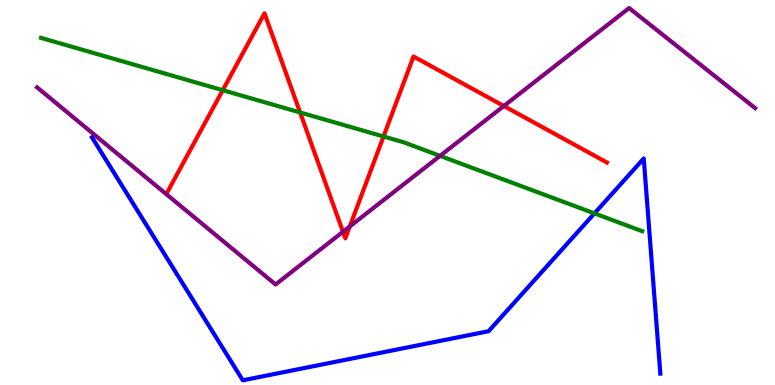[{'lines': ['blue', 'red'], 'intersections': []}, {'lines': ['green', 'red'], 'intersections': [{'x': 2.87, 'y': 7.66}, {'x': 3.87, 'y': 7.08}, {'x': 4.95, 'y': 6.45}]}, {'lines': ['purple', 'red'], 'intersections': [{'x': 4.43, 'y': 3.98}, {'x': 4.51, 'y': 4.12}, {'x': 6.5, 'y': 7.25}]}, {'lines': ['blue', 'green'], 'intersections': [{'x': 7.67, 'y': 4.46}]}, {'lines': ['blue', 'purple'], 'intersections': []}, {'lines': ['green', 'purple'], 'intersections': [{'x': 5.68, 'y': 5.95}]}]